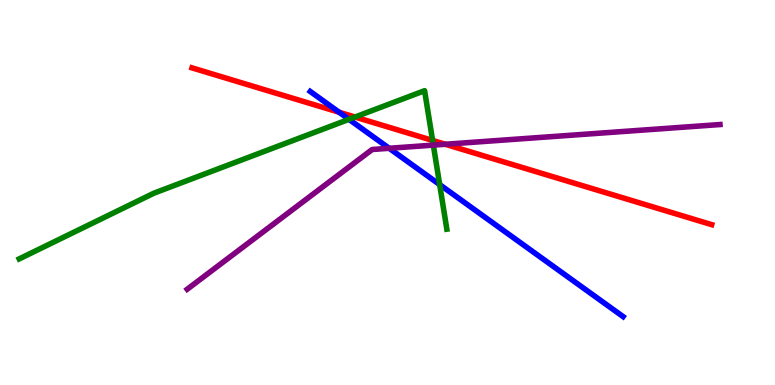[{'lines': ['blue', 'red'], 'intersections': [{'x': 4.38, 'y': 7.08}]}, {'lines': ['green', 'red'], 'intersections': [{'x': 4.58, 'y': 6.96}, {'x': 5.58, 'y': 6.35}]}, {'lines': ['purple', 'red'], 'intersections': [{'x': 5.75, 'y': 6.25}]}, {'lines': ['blue', 'green'], 'intersections': [{'x': 4.5, 'y': 6.9}, {'x': 5.67, 'y': 5.2}]}, {'lines': ['blue', 'purple'], 'intersections': [{'x': 5.02, 'y': 6.15}]}, {'lines': ['green', 'purple'], 'intersections': [{'x': 5.59, 'y': 6.23}]}]